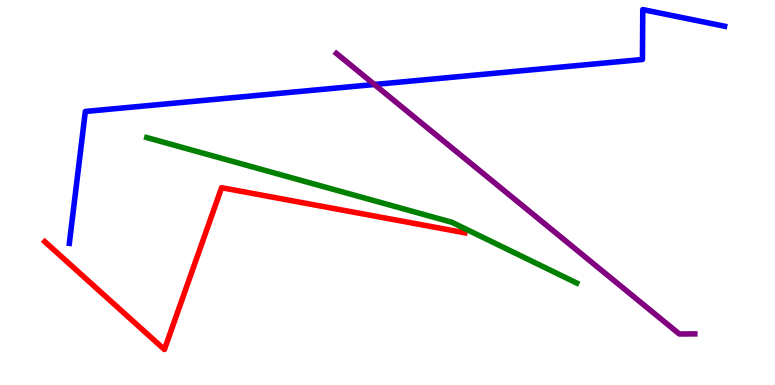[{'lines': ['blue', 'red'], 'intersections': []}, {'lines': ['green', 'red'], 'intersections': []}, {'lines': ['purple', 'red'], 'intersections': []}, {'lines': ['blue', 'green'], 'intersections': []}, {'lines': ['blue', 'purple'], 'intersections': [{'x': 4.83, 'y': 7.81}]}, {'lines': ['green', 'purple'], 'intersections': []}]